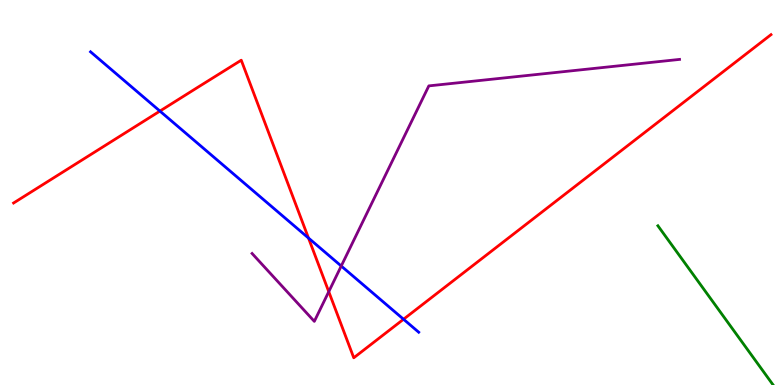[{'lines': ['blue', 'red'], 'intersections': [{'x': 2.06, 'y': 7.11}, {'x': 3.98, 'y': 3.82}, {'x': 5.21, 'y': 1.71}]}, {'lines': ['green', 'red'], 'intersections': []}, {'lines': ['purple', 'red'], 'intersections': [{'x': 4.24, 'y': 2.42}]}, {'lines': ['blue', 'green'], 'intersections': []}, {'lines': ['blue', 'purple'], 'intersections': [{'x': 4.4, 'y': 3.09}]}, {'lines': ['green', 'purple'], 'intersections': []}]